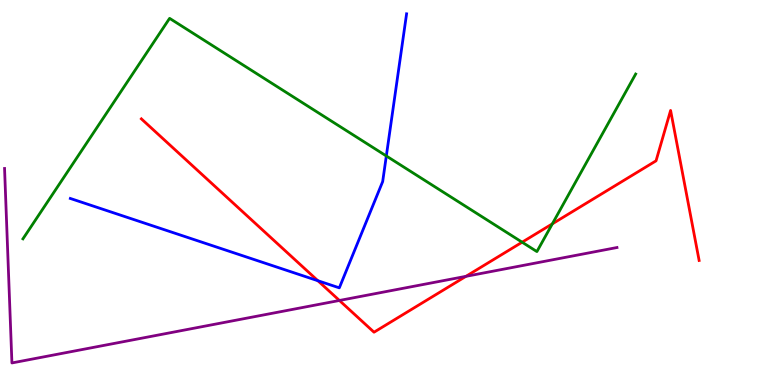[{'lines': ['blue', 'red'], 'intersections': [{'x': 4.1, 'y': 2.71}]}, {'lines': ['green', 'red'], 'intersections': [{'x': 6.74, 'y': 3.71}, {'x': 7.13, 'y': 4.19}]}, {'lines': ['purple', 'red'], 'intersections': [{'x': 4.38, 'y': 2.2}, {'x': 6.01, 'y': 2.82}]}, {'lines': ['blue', 'green'], 'intersections': [{'x': 4.98, 'y': 5.95}]}, {'lines': ['blue', 'purple'], 'intersections': []}, {'lines': ['green', 'purple'], 'intersections': []}]